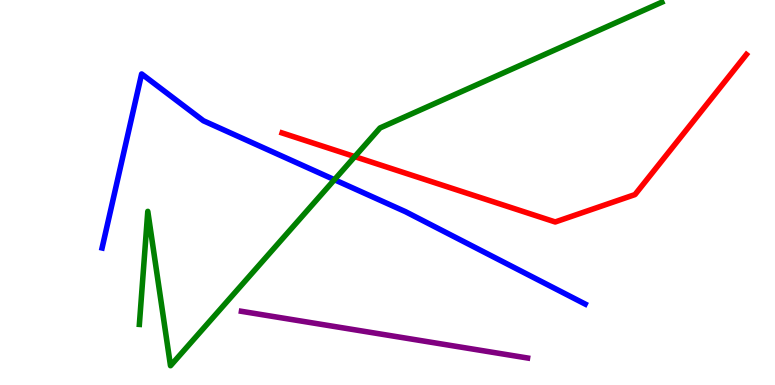[{'lines': ['blue', 'red'], 'intersections': []}, {'lines': ['green', 'red'], 'intersections': [{'x': 4.58, 'y': 5.93}]}, {'lines': ['purple', 'red'], 'intersections': []}, {'lines': ['blue', 'green'], 'intersections': [{'x': 4.32, 'y': 5.33}]}, {'lines': ['blue', 'purple'], 'intersections': []}, {'lines': ['green', 'purple'], 'intersections': []}]